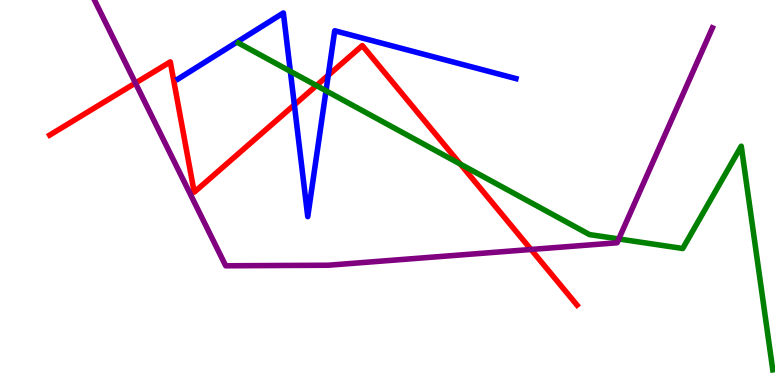[{'lines': ['blue', 'red'], 'intersections': [{'x': 3.8, 'y': 7.28}, {'x': 4.24, 'y': 8.04}]}, {'lines': ['green', 'red'], 'intersections': [{'x': 4.08, 'y': 7.78}, {'x': 5.94, 'y': 5.74}]}, {'lines': ['purple', 'red'], 'intersections': [{'x': 1.75, 'y': 7.84}, {'x': 6.85, 'y': 3.52}]}, {'lines': ['blue', 'green'], 'intersections': [{'x': 3.75, 'y': 8.15}, {'x': 4.21, 'y': 7.64}]}, {'lines': ['blue', 'purple'], 'intersections': []}, {'lines': ['green', 'purple'], 'intersections': [{'x': 7.98, 'y': 3.79}]}]